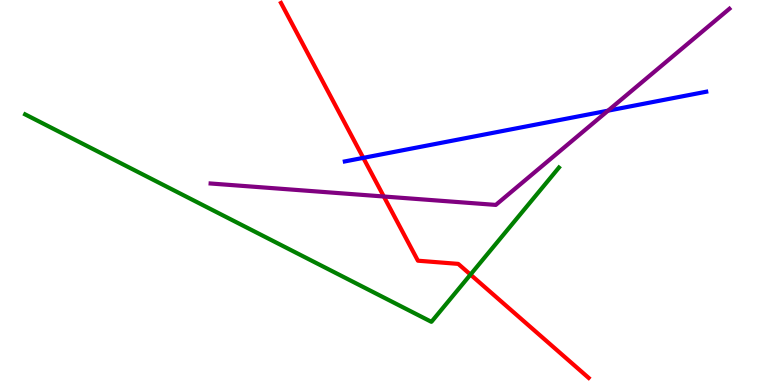[{'lines': ['blue', 'red'], 'intersections': [{'x': 4.69, 'y': 5.9}]}, {'lines': ['green', 'red'], 'intersections': [{'x': 6.07, 'y': 2.87}]}, {'lines': ['purple', 'red'], 'intersections': [{'x': 4.95, 'y': 4.9}]}, {'lines': ['blue', 'green'], 'intersections': []}, {'lines': ['blue', 'purple'], 'intersections': [{'x': 7.85, 'y': 7.13}]}, {'lines': ['green', 'purple'], 'intersections': []}]